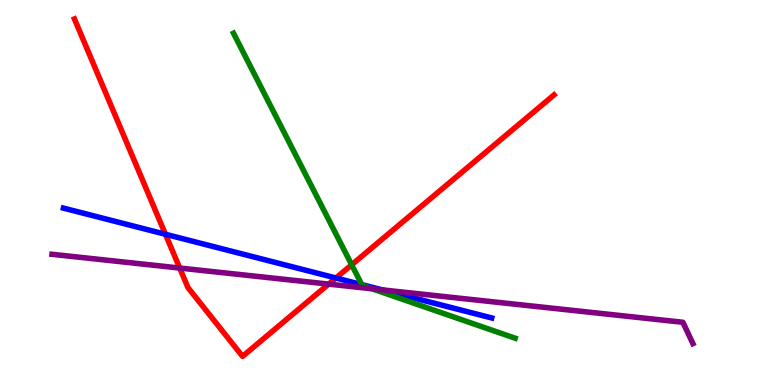[{'lines': ['blue', 'red'], 'intersections': [{'x': 2.13, 'y': 3.91}, {'x': 4.33, 'y': 2.78}]}, {'lines': ['green', 'red'], 'intersections': [{'x': 4.54, 'y': 3.12}]}, {'lines': ['purple', 'red'], 'intersections': [{'x': 2.32, 'y': 3.04}, {'x': 4.24, 'y': 2.62}]}, {'lines': ['blue', 'green'], 'intersections': [{'x': 4.67, 'y': 2.61}]}, {'lines': ['blue', 'purple'], 'intersections': [{'x': 4.93, 'y': 2.47}]}, {'lines': ['green', 'purple'], 'intersections': [{'x': 4.8, 'y': 2.5}]}]